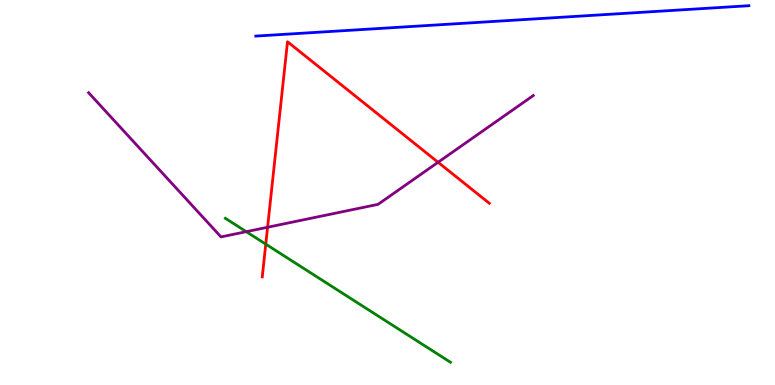[{'lines': ['blue', 'red'], 'intersections': []}, {'lines': ['green', 'red'], 'intersections': [{'x': 3.43, 'y': 3.66}]}, {'lines': ['purple', 'red'], 'intersections': [{'x': 3.45, 'y': 4.1}, {'x': 5.65, 'y': 5.79}]}, {'lines': ['blue', 'green'], 'intersections': []}, {'lines': ['blue', 'purple'], 'intersections': []}, {'lines': ['green', 'purple'], 'intersections': [{'x': 3.18, 'y': 3.98}]}]